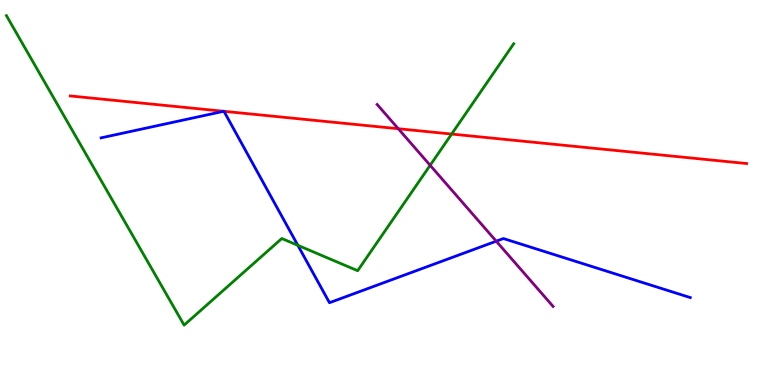[{'lines': ['blue', 'red'], 'intersections': [{'x': 2.89, 'y': 7.11}, {'x': 2.89, 'y': 7.11}]}, {'lines': ['green', 'red'], 'intersections': [{'x': 5.83, 'y': 6.52}]}, {'lines': ['purple', 'red'], 'intersections': [{'x': 5.14, 'y': 6.66}]}, {'lines': ['blue', 'green'], 'intersections': [{'x': 3.84, 'y': 3.63}]}, {'lines': ['blue', 'purple'], 'intersections': [{'x': 6.4, 'y': 3.74}]}, {'lines': ['green', 'purple'], 'intersections': [{'x': 5.55, 'y': 5.71}]}]